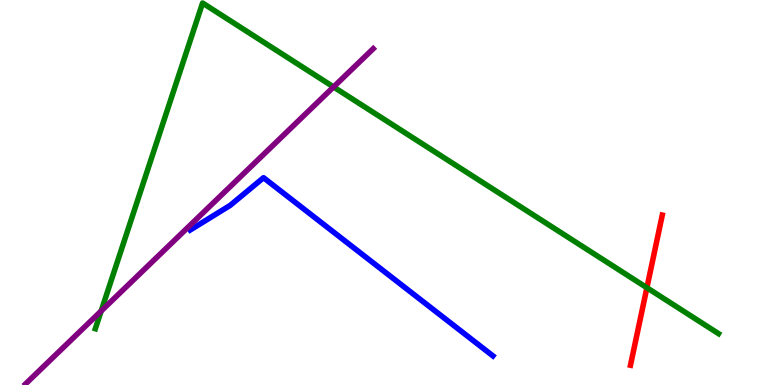[{'lines': ['blue', 'red'], 'intersections': []}, {'lines': ['green', 'red'], 'intersections': [{'x': 8.35, 'y': 2.53}]}, {'lines': ['purple', 'red'], 'intersections': []}, {'lines': ['blue', 'green'], 'intersections': []}, {'lines': ['blue', 'purple'], 'intersections': []}, {'lines': ['green', 'purple'], 'intersections': [{'x': 1.31, 'y': 1.92}, {'x': 4.3, 'y': 7.74}]}]